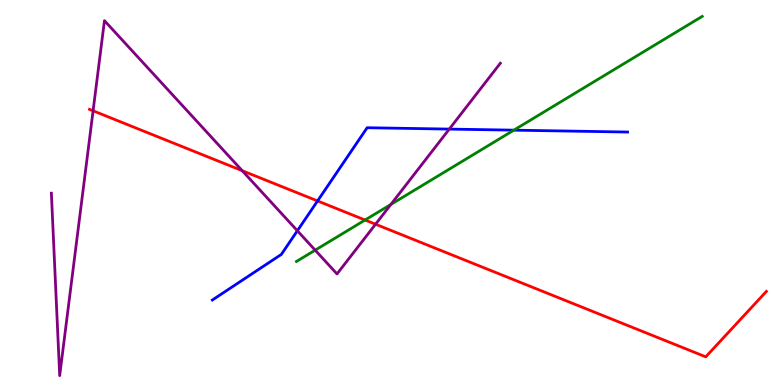[{'lines': ['blue', 'red'], 'intersections': [{'x': 4.1, 'y': 4.78}]}, {'lines': ['green', 'red'], 'intersections': [{'x': 4.71, 'y': 4.29}]}, {'lines': ['purple', 'red'], 'intersections': [{'x': 1.2, 'y': 7.12}, {'x': 3.13, 'y': 5.57}, {'x': 4.85, 'y': 4.18}]}, {'lines': ['blue', 'green'], 'intersections': [{'x': 6.63, 'y': 6.62}]}, {'lines': ['blue', 'purple'], 'intersections': [{'x': 3.84, 'y': 4.01}, {'x': 5.8, 'y': 6.65}]}, {'lines': ['green', 'purple'], 'intersections': [{'x': 4.07, 'y': 3.5}, {'x': 5.04, 'y': 4.69}]}]